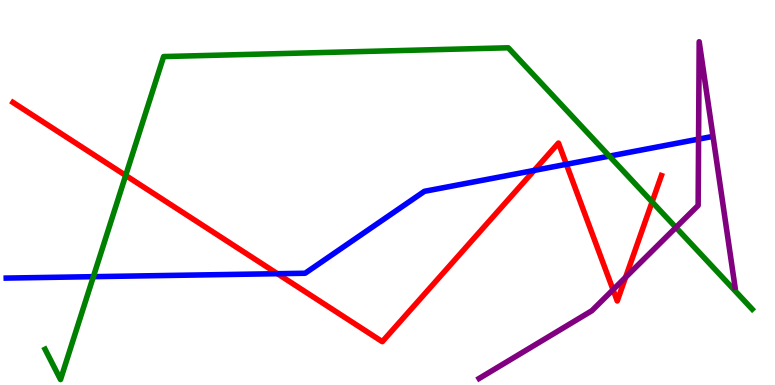[{'lines': ['blue', 'red'], 'intersections': [{'x': 3.58, 'y': 2.89}, {'x': 6.89, 'y': 5.57}, {'x': 7.31, 'y': 5.73}]}, {'lines': ['green', 'red'], 'intersections': [{'x': 1.62, 'y': 5.44}, {'x': 8.41, 'y': 4.75}]}, {'lines': ['purple', 'red'], 'intersections': [{'x': 7.91, 'y': 2.48}, {'x': 8.07, 'y': 2.8}]}, {'lines': ['blue', 'green'], 'intersections': [{'x': 1.2, 'y': 2.81}, {'x': 7.86, 'y': 5.95}]}, {'lines': ['blue', 'purple'], 'intersections': [{'x': 9.01, 'y': 6.39}]}, {'lines': ['green', 'purple'], 'intersections': [{'x': 8.72, 'y': 4.09}]}]